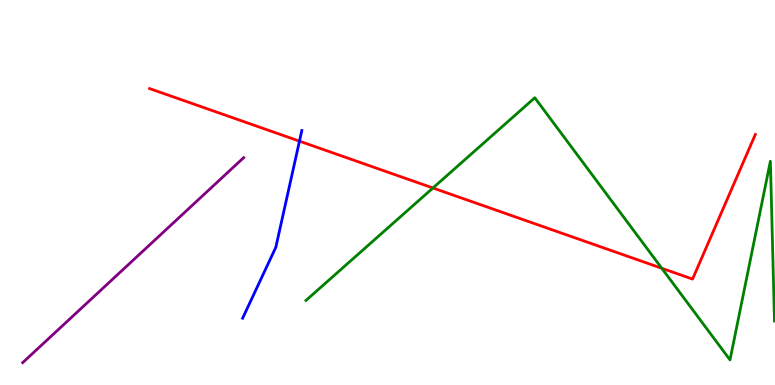[{'lines': ['blue', 'red'], 'intersections': [{'x': 3.86, 'y': 6.33}]}, {'lines': ['green', 'red'], 'intersections': [{'x': 5.59, 'y': 5.12}, {'x': 8.54, 'y': 3.03}]}, {'lines': ['purple', 'red'], 'intersections': []}, {'lines': ['blue', 'green'], 'intersections': []}, {'lines': ['blue', 'purple'], 'intersections': []}, {'lines': ['green', 'purple'], 'intersections': []}]